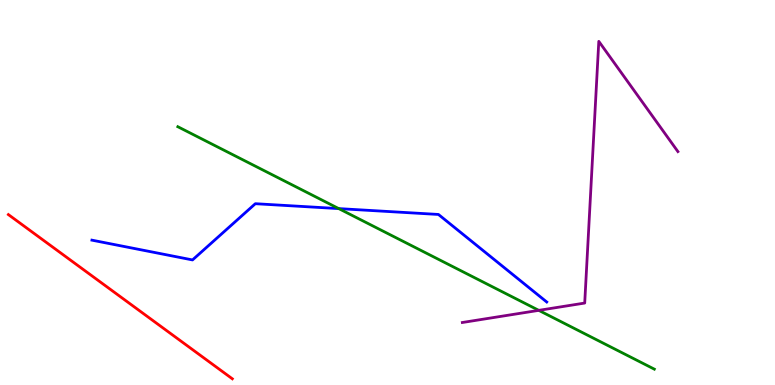[{'lines': ['blue', 'red'], 'intersections': []}, {'lines': ['green', 'red'], 'intersections': []}, {'lines': ['purple', 'red'], 'intersections': []}, {'lines': ['blue', 'green'], 'intersections': [{'x': 4.37, 'y': 4.58}]}, {'lines': ['blue', 'purple'], 'intersections': []}, {'lines': ['green', 'purple'], 'intersections': [{'x': 6.95, 'y': 1.94}]}]